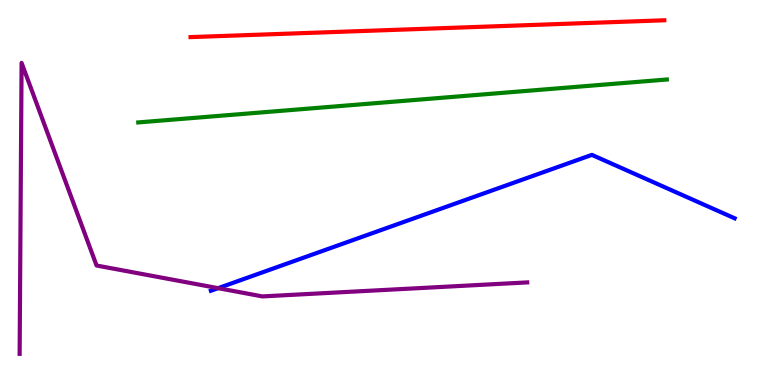[{'lines': ['blue', 'red'], 'intersections': []}, {'lines': ['green', 'red'], 'intersections': []}, {'lines': ['purple', 'red'], 'intersections': []}, {'lines': ['blue', 'green'], 'intersections': []}, {'lines': ['blue', 'purple'], 'intersections': [{'x': 2.81, 'y': 2.52}]}, {'lines': ['green', 'purple'], 'intersections': []}]